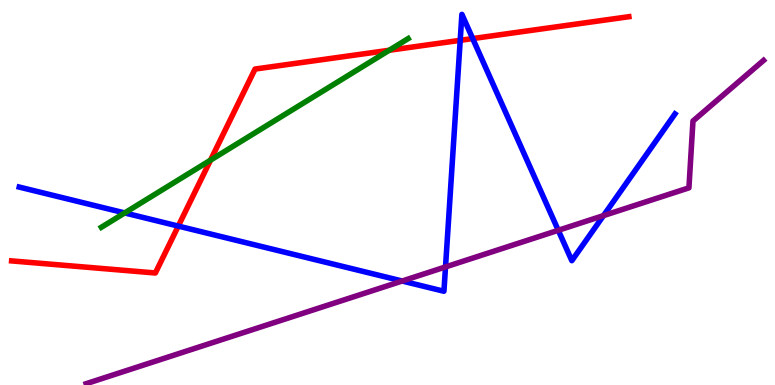[{'lines': ['blue', 'red'], 'intersections': [{'x': 2.3, 'y': 4.13}, {'x': 5.94, 'y': 8.95}, {'x': 6.1, 'y': 9.0}]}, {'lines': ['green', 'red'], 'intersections': [{'x': 2.72, 'y': 5.84}, {'x': 5.02, 'y': 8.69}]}, {'lines': ['purple', 'red'], 'intersections': []}, {'lines': ['blue', 'green'], 'intersections': [{'x': 1.61, 'y': 4.47}]}, {'lines': ['blue', 'purple'], 'intersections': [{'x': 5.19, 'y': 2.7}, {'x': 5.75, 'y': 3.07}, {'x': 7.2, 'y': 4.02}, {'x': 7.79, 'y': 4.4}]}, {'lines': ['green', 'purple'], 'intersections': []}]